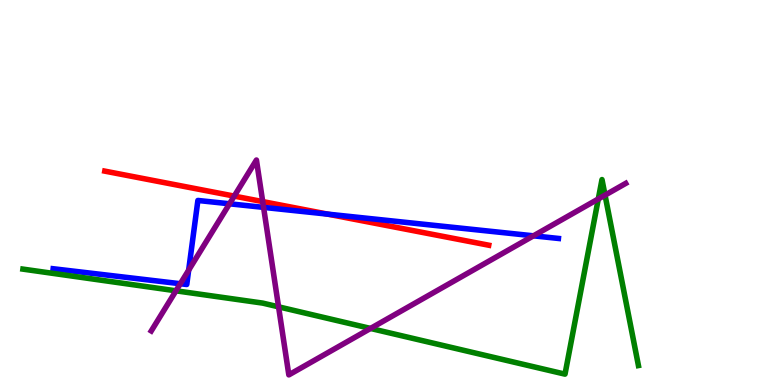[{'lines': ['blue', 'red'], 'intersections': [{'x': 4.23, 'y': 4.44}]}, {'lines': ['green', 'red'], 'intersections': []}, {'lines': ['purple', 'red'], 'intersections': [{'x': 3.02, 'y': 4.91}, {'x': 3.39, 'y': 4.76}]}, {'lines': ['blue', 'green'], 'intersections': []}, {'lines': ['blue', 'purple'], 'intersections': [{'x': 2.33, 'y': 2.63}, {'x': 2.43, 'y': 2.98}, {'x': 2.96, 'y': 4.71}, {'x': 3.4, 'y': 4.61}, {'x': 6.88, 'y': 3.87}]}, {'lines': ['green', 'purple'], 'intersections': [{'x': 2.27, 'y': 2.45}, {'x': 3.59, 'y': 2.03}, {'x': 4.78, 'y': 1.47}, {'x': 7.72, 'y': 4.83}, {'x': 7.81, 'y': 4.93}]}]